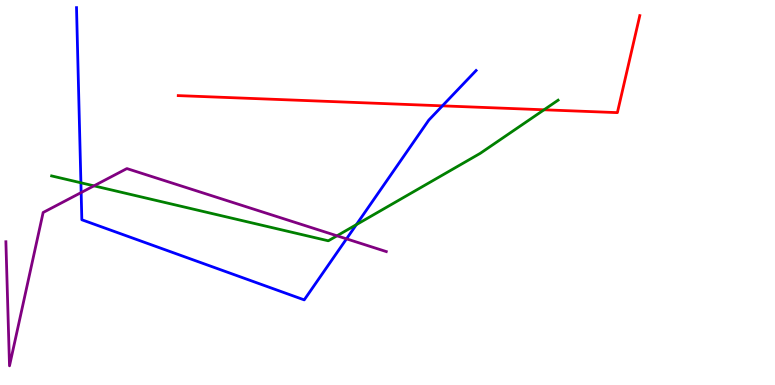[{'lines': ['blue', 'red'], 'intersections': [{'x': 5.71, 'y': 7.25}]}, {'lines': ['green', 'red'], 'intersections': [{'x': 7.02, 'y': 7.15}]}, {'lines': ['purple', 'red'], 'intersections': []}, {'lines': ['blue', 'green'], 'intersections': [{'x': 1.04, 'y': 5.25}, {'x': 4.6, 'y': 4.16}]}, {'lines': ['blue', 'purple'], 'intersections': [{'x': 1.05, 'y': 5.0}, {'x': 4.47, 'y': 3.8}]}, {'lines': ['green', 'purple'], 'intersections': [{'x': 1.21, 'y': 5.17}, {'x': 4.35, 'y': 3.88}]}]